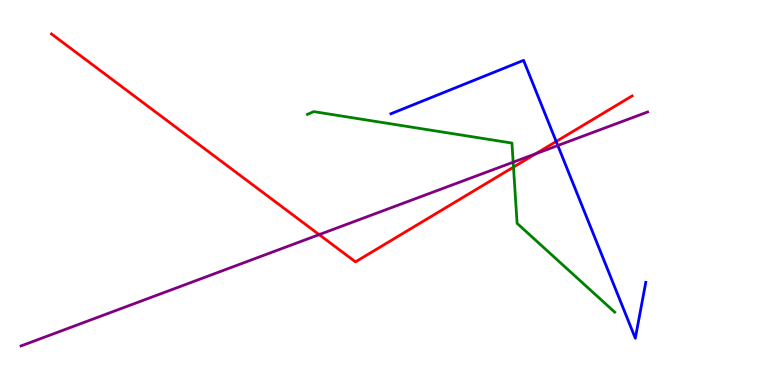[{'lines': ['blue', 'red'], 'intersections': [{'x': 7.18, 'y': 6.33}]}, {'lines': ['green', 'red'], 'intersections': [{'x': 6.63, 'y': 5.66}]}, {'lines': ['purple', 'red'], 'intersections': [{'x': 4.12, 'y': 3.91}, {'x': 6.91, 'y': 6.01}]}, {'lines': ['blue', 'green'], 'intersections': []}, {'lines': ['blue', 'purple'], 'intersections': [{'x': 7.2, 'y': 6.22}]}, {'lines': ['green', 'purple'], 'intersections': [{'x': 6.62, 'y': 5.79}]}]